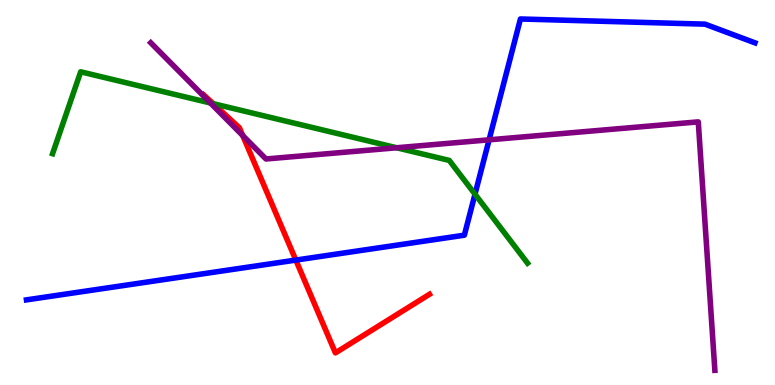[{'lines': ['blue', 'red'], 'intersections': [{'x': 3.82, 'y': 3.24}]}, {'lines': ['green', 'red'], 'intersections': [{'x': 2.75, 'y': 7.31}]}, {'lines': ['purple', 'red'], 'intersections': [{'x': 3.13, 'y': 6.48}]}, {'lines': ['blue', 'green'], 'intersections': [{'x': 6.13, 'y': 4.96}]}, {'lines': ['blue', 'purple'], 'intersections': [{'x': 6.31, 'y': 6.37}]}, {'lines': ['green', 'purple'], 'intersections': [{'x': 2.72, 'y': 7.32}, {'x': 5.12, 'y': 6.16}]}]